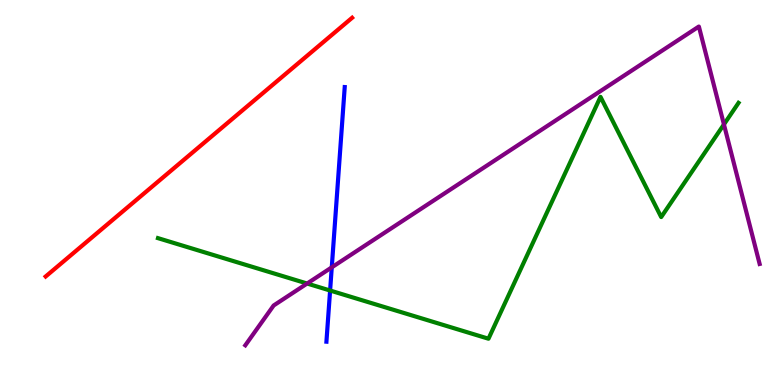[{'lines': ['blue', 'red'], 'intersections': []}, {'lines': ['green', 'red'], 'intersections': []}, {'lines': ['purple', 'red'], 'intersections': []}, {'lines': ['blue', 'green'], 'intersections': [{'x': 4.26, 'y': 2.45}]}, {'lines': ['blue', 'purple'], 'intersections': [{'x': 4.28, 'y': 3.06}]}, {'lines': ['green', 'purple'], 'intersections': [{'x': 3.96, 'y': 2.64}, {'x': 9.34, 'y': 6.77}]}]